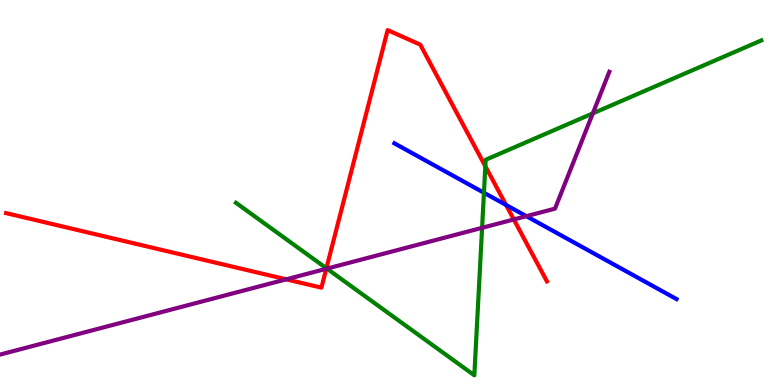[{'lines': ['blue', 'red'], 'intersections': [{'x': 6.53, 'y': 4.68}]}, {'lines': ['green', 'red'], 'intersections': [{'x': 4.21, 'y': 3.03}, {'x': 6.26, 'y': 5.68}]}, {'lines': ['purple', 'red'], 'intersections': [{'x': 3.69, 'y': 2.74}, {'x': 4.21, 'y': 3.02}, {'x': 6.63, 'y': 4.3}]}, {'lines': ['blue', 'green'], 'intersections': [{'x': 6.24, 'y': 4.99}]}, {'lines': ['blue', 'purple'], 'intersections': [{'x': 6.79, 'y': 4.39}]}, {'lines': ['green', 'purple'], 'intersections': [{'x': 4.22, 'y': 3.02}, {'x': 6.22, 'y': 4.08}, {'x': 7.65, 'y': 7.05}]}]